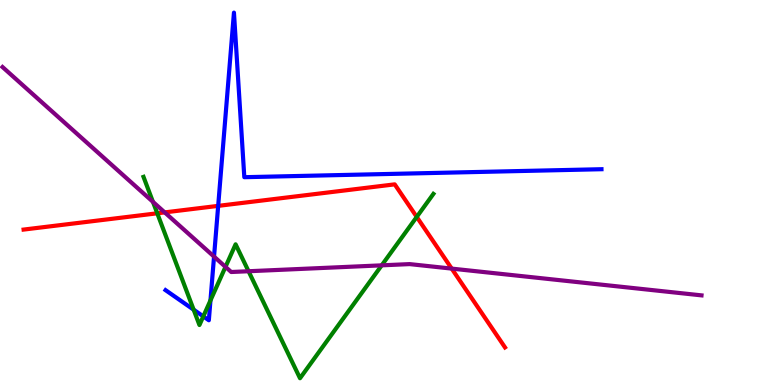[{'lines': ['blue', 'red'], 'intersections': [{'x': 2.82, 'y': 4.65}]}, {'lines': ['green', 'red'], 'intersections': [{'x': 2.03, 'y': 4.46}, {'x': 5.38, 'y': 4.37}]}, {'lines': ['purple', 'red'], 'intersections': [{'x': 2.13, 'y': 4.48}, {'x': 5.83, 'y': 3.02}]}, {'lines': ['blue', 'green'], 'intersections': [{'x': 2.5, 'y': 1.96}, {'x': 2.62, 'y': 1.78}, {'x': 2.72, 'y': 2.2}]}, {'lines': ['blue', 'purple'], 'intersections': [{'x': 2.76, 'y': 3.33}]}, {'lines': ['green', 'purple'], 'intersections': [{'x': 1.97, 'y': 4.76}, {'x': 2.91, 'y': 3.07}, {'x': 3.21, 'y': 2.95}, {'x': 4.93, 'y': 3.11}]}]